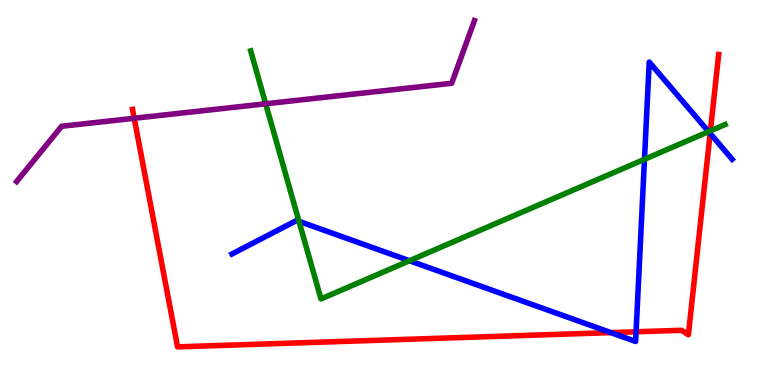[{'lines': ['blue', 'red'], 'intersections': [{'x': 7.88, 'y': 1.36}, {'x': 8.21, 'y': 1.38}, {'x': 9.16, 'y': 6.53}]}, {'lines': ['green', 'red'], 'intersections': [{'x': 9.17, 'y': 6.6}]}, {'lines': ['purple', 'red'], 'intersections': [{'x': 1.73, 'y': 6.93}]}, {'lines': ['blue', 'green'], 'intersections': [{'x': 3.86, 'y': 4.25}, {'x': 5.28, 'y': 3.23}, {'x': 8.32, 'y': 5.86}, {'x': 9.14, 'y': 6.58}]}, {'lines': ['blue', 'purple'], 'intersections': []}, {'lines': ['green', 'purple'], 'intersections': [{'x': 3.43, 'y': 7.3}]}]